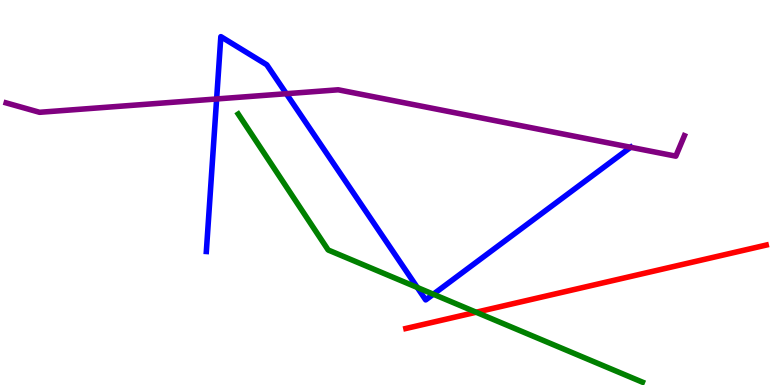[{'lines': ['blue', 'red'], 'intersections': []}, {'lines': ['green', 'red'], 'intersections': [{'x': 6.14, 'y': 1.89}]}, {'lines': ['purple', 'red'], 'intersections': []}, {'lines': ['blue', 'green'], 'intersections': [{'x': 5.38, 'y': 2.53}, {'x': 5.59, 'y': 2.36}]}, {'lines': ['blue', 'purple'], 'intersections': [{'x': 2.8, 'y': 7.43}, {'x': 3.69, 'y': 7.57}, {'x': 8.14, 'y': 6.17}]}, {'lines': ['green', 'purple'], 'intersections': []}]